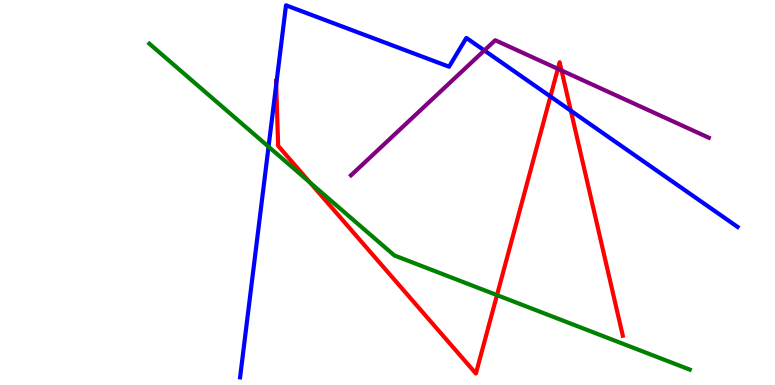[{'lines': ['blue', 'red'], 'intersections': [{'x': 3.56, 'y': 7.8}, {'x': 7.1, 'y': 7.49}, {'x': 7.37, 'y': 7.12}]}, {'lines': ['green', 'red'], 'intersections': [{'x': 4.0, 'y': 5.26}, {'x': 6.41, 'y': 2.33}]}, {'lines': ['purple', 'red'], 'intersections': [{'x': 7.2, 'y': 8.21}, {'x': 7.25, 'y': 8.17}]}, {'lines': ['blue', 'green'], 'intersections': [{'x': 3.47, 'y': 6.19}]}, {'lines': ['blue', 'purple'], 'intersections': [{'x': 6.25, 'y': 8.69}]}, {'lines': ['green', 'purple'], 'intersections': []}]